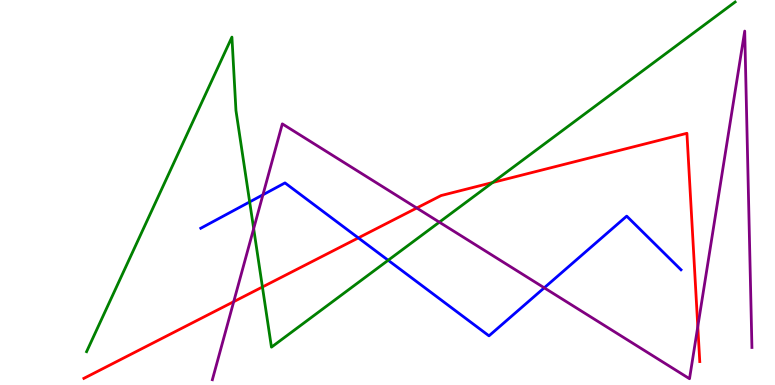[{'lines': ['blue', 'red'], 'intersections': [{'x': 4.62, 'y': 3.82}]}, {'lines': ['green', 'red'], 'intersections': [{'x': 3.39, 'y': 2.55}, {'x': 6.36, 'y': 5.26}]}, {'lines': ['purple', 'red'], 'intersections': [{'x': 3.02, 'y': 2.16}, {'x': 5.38, 'y': 4.6}, {'x': 9.0, 'y': 1.52}]}, {'lines': ['blue', 'green'], 'intersections': [{'x': 3.22, 'y': 4.76}, {'x': 5.01, 'y': 3.24}]}, {'lines': ['blue', 'purple'], 'intersections': [{'x': 3.39, 'y': 4.94}, {'x': 7.02, 'y': 2.52}]}, {'lines': ['green', 'purple'], 'intersections': [{'x': 3.27, 'y': 4.06}, {'x': 5.67, 'y': 4.23}]}]